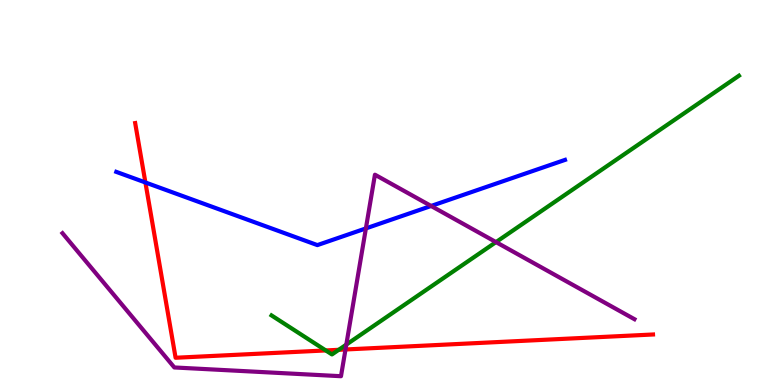[{'lines': ['blue', 'red'], 'intersections': [{'x': 1.88, 'y': 5.26}]}, {'lines': ['green', 'red'], 'intersections': [{'x': 4.2, 'y': 0.898}, {'x': 4.37, 'y': 0.914}]}, {'lines': ['purple', 'red'], 'intersections': [{'x': 4.46, 'y': 0.923}]}, {'lines': ['blue', 'green'], 'intersections': []}, {'lines': ['blue', 'purple'], 'intersections': [{'x': 4.72, 'y': 4.07}, {'x': 5.56, 'y': 4.65}]}, {'lines': ['green', 'purple'], 'intersections': [{'x': 4.47, 'y': 1.05}, {'x': 6.4, 'y': 3.71}]}]